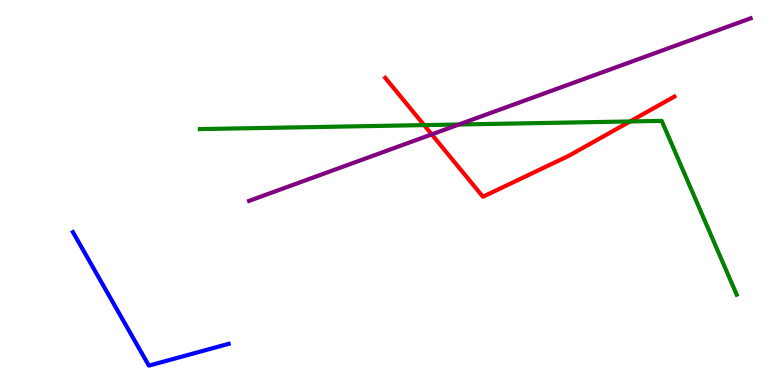[{'lines': ['blue', 'red'], 'intersections': []}, {'lines': ['green', 'red'], 'intersections': [{'x': 5.47, 'y': 6.75}, {'x': 8.13, 'y': 6.85}]}, {'lines': ['purple', 'red'], 'intersections': [{'x': 5.57, 'y': 6.51}]}, {'lines': ['blue', 'green'], 'intersections': []}, {'lines': ['blue', 'purple'], 'intersections': []}, {'lines': ['green', 'purple'], 'intersections': [{'x': 5.92, 'y': 6.77}]}]